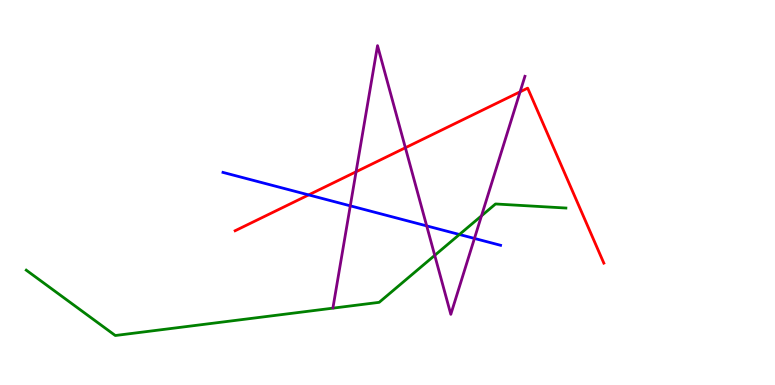[{'lines': ['blue', 'red'], 'intersections': [{'x': 3.98, 'y': 4.94}]}, {'lines': ['green', 'red'], 'intersections': []}, {'lines': ['purple', 'red'], 'intersections': [{'x': 4.59, 'y': 5.54}, {'x': 5.23, 'y': 6.16}, {'x': 6.71, 'y': 7.62}]}, {'lines': ['blue', 'green'], 'intersections': [{'x': 5.93, 'y': 3.91}]}, {'lines': ['blue', 'purple'], 'intersections': [{'x': 4.52, 'y': 4.65}, {'x': 5.51, 'y': 4.13}, {'x': 6.12, 'y': 3.81}]}, {'lines': ['green', 'purple'], 'intersections': [{'x': 5.61, 'y': 3.37}, {'x': 6.21, 'y': 4.39}]}]